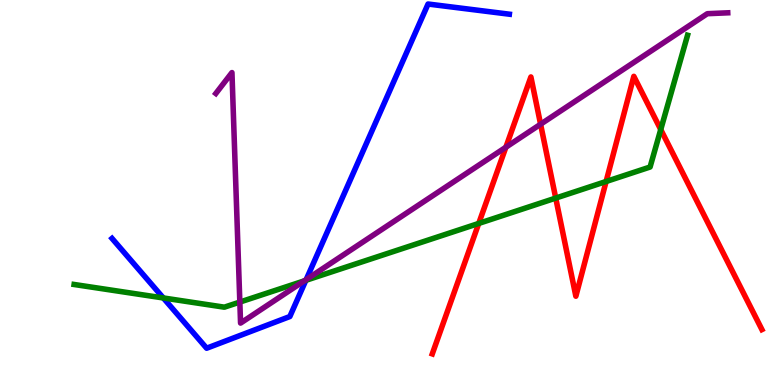[{'lines': ['blue', 'red'], 'intersections': []}, {'lines': ['green', 'red'], 'intersections': [{'x': 6.18, 'y': 4.2}, {'x': 7.17, 'y': 4.86}, {'x': 7.82, 'y': 5.29}, {'x': 8.53, 'y': 6.63}]}, {'lines': ['purple', 'red'], 'intersections': [{'x': 6.53, 'y': 6.18}, {'x': 6.98, 'y': 6.77}]}, {'lines': ['blue', 'green'], 'intersections': [{'x': 2.11, 'y': 2.26}, {'x': 3.95, 'y': 2.72}]}, {'lines': ['blue', 'purple'], 'intersections': [{'x': 3.95, 'y': 2.74}]}, {'lines': ['green', 'purple'], 'intersections': [{'x': 3.09, 'y': 2.15}, {'x': 3.93, 'y': 2.7}]}]